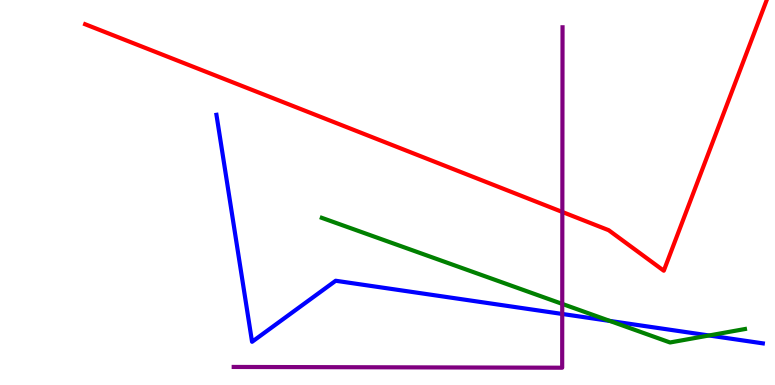[{'lines': ['blue', 'red'], 'intersections': []}, {'lines': ['green', 'red'], 'intersections': []}, {'lines': ['purple', 'red'], 'intersections': [{'x': 7.26, 'y': 4.49}]}, {'lines': ['blue', 'green'], 'intersections': [{'x': 7.87, 'y': 1.66}, {'x': 9.15, 'y': 1.29}]}, {'lines': ['blue', 'purple'], 'intersections': [{'x': 7.25, 'y': 1.85}]}, {'lines': ['green', 'purple'], 'intersections': [{'x': 7.25, 'y': 2.11}]}]